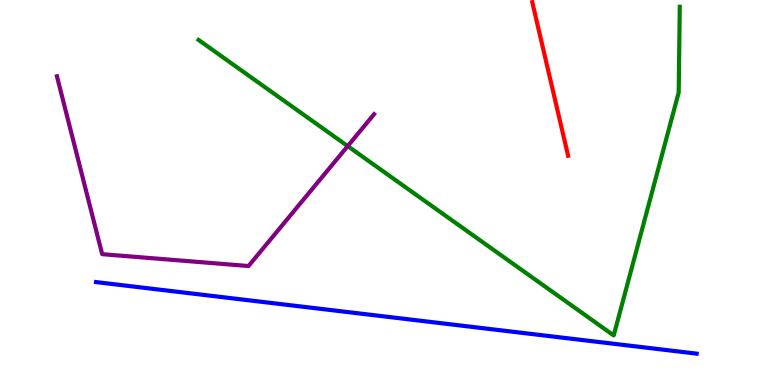[{'lines': ['blue', 'red'], 'intersections': []}, {'lines': ['green', 'red'], 'intersections': []}, {'lines': ['purple', 'red'], 'intersections': []}, {'lines': ['blue', 'green'], 'intersections': []}, {'lines': ['blue', 'purple'], 'intersections': []}, {'lines': ['green', 'purple'], 'intersections': [{'x': 4.49, 'y': 6.21}]}]